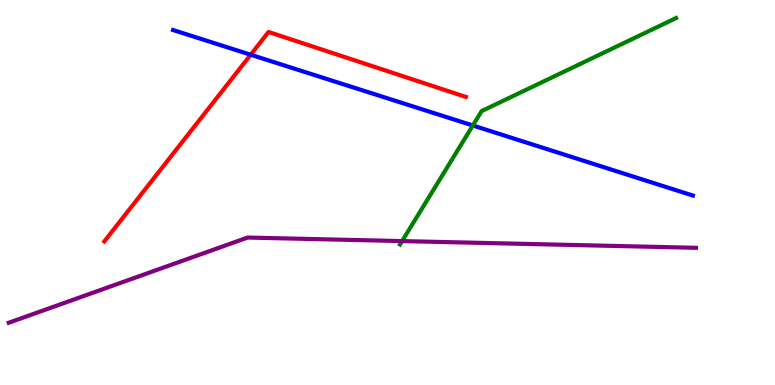[{'lines': ['blue', 'red'], 'intersections': [{'x': 3.23, 'y': 8.58}]}, {'lines': ['green', 'red'], 'intersections': []}, {'lines': ['purple', 'red'], 'intersections': []}, {'lines': ['blue', 'green'], 'intersections': [{'x': 6.1, 'y': 6.74}]}, {'lines': ['blue', 'purple'], 'intersections': []}, {'lines': ['green', 'purple'], 'intersections': [{'x': 5.19, 'y': 3.74}]}]